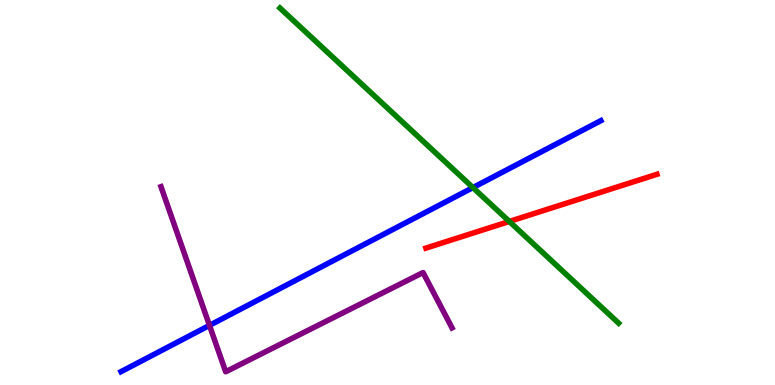[{'lines': ['blue', 'red'], 'intersections': []}, {'lines': ['green', 'red'], 'intersections': [{'x': 6.57, 'y': 4.25}]}, {'lines': ['purple', 'red'], 'intersections': []}, {'lines': ['blue', 'green'], 'intersections': [{'x': 6.1, 'y': 5.13}]}, {'lines': ['blue', 'purple'], 'intersections': [{'x': 2.7, 'y': 1.55}]}, {'lines': ['green', 'purple'], 'intersections': []}]